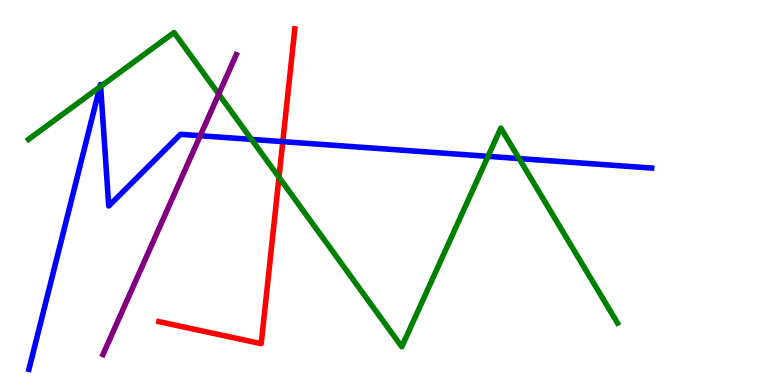[{'lines': ['blue', 'red'], 'intersections': [{'x': 3.65, 'y': 6.32}]}, {'lines': ['green', 'red'], 'intersections': [{'x': 3.6, 'y': 5.4}]}, {'lines': ['purple', 'red'], 'intersections': []}, {'lines': ['blue', 'green'], 'intersections': [{'x': 1.29, 'y': 7.74}, {'x': 1.3, 'y': 7.76}, {'x': 3.25, 'y': 6.38}, {'x': 6.3, 'y': 5.94}, {'x': 6.7, 'y': 5.88}]}, {'lines': ['blue', 'purple'], 'intersections': [{'x': 2.58, 'y': 6.47}]}, {'lines': ['green', 'purple'], 'intersections': [{'x': 2.82, 'y': 7.56}]}]